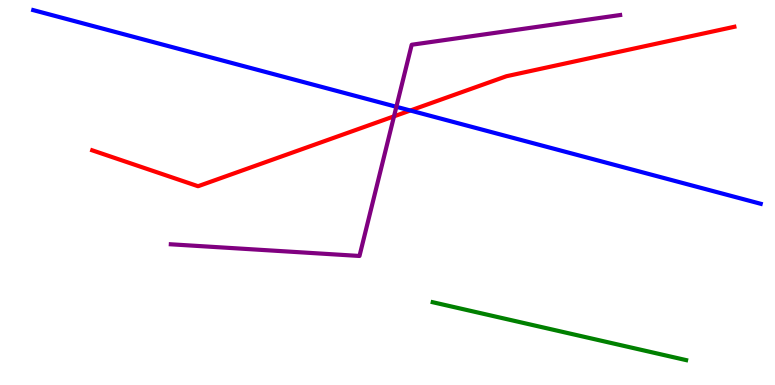[{'lines': ['blue', 'red'], 'intersections': [{'x': 5.29, 'y': 7.13}]}, {'lines': ['green', 'red'], 'intersections': []}, {'lines': ['purple', 'red'], 'intersections': [{'x': 5.08, 'y': 6.98}]}, {'lines': ['blue', 'green'], 'intersections': []}, {'lines': ['blue', 'purple'], 'intersections': [{'x': 5.11, 'y': 7.23}]}, {'lines': ['green', 'purple'], 'intersections': []}]